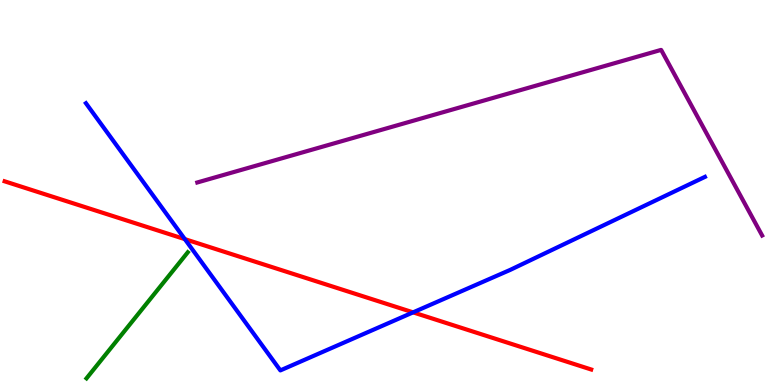[{'lines': ['blue', 'red'], 'intersections': [{'x': 2.38, 'y': 3.79}, {'x': 5.33, 'y': 1.89}]}, {'lines': ['green', 'red'], 'intersections': []}, {'lines': ['purple', 'red'], 'intersections': []}, {'lines': ['blue', 'green'], 'intersections': []}, {'lines': ['blue', 'purple'], 'intersections': []}, {'lines': ['green', 'purple'], 'intersections': []}]